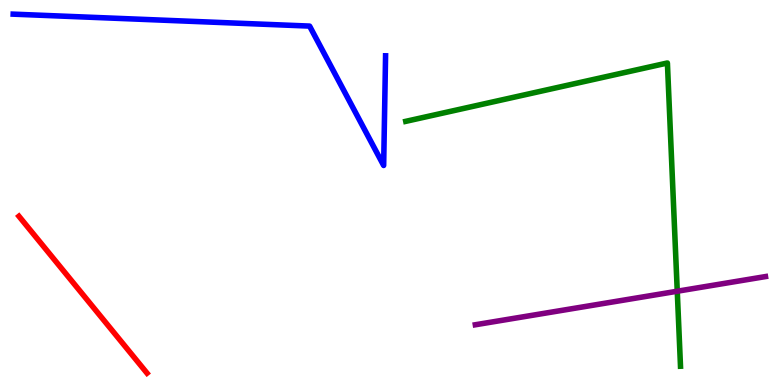[{'lines': ['blue', 'red'], 'intersections': []}, {'lines': ['green', 'red'], 'intersections': []}, {'lines': ['purple', 'red'], 'intersections': []}, {'lines': ['blue', 'green'], 'intersections': []}, {'lines': ['blue', 'purple'], 'intersections': []}, {'lines': ['green', 'purple'], 'intersections': [{'x': 8.74, 'y': 2.44}]}]